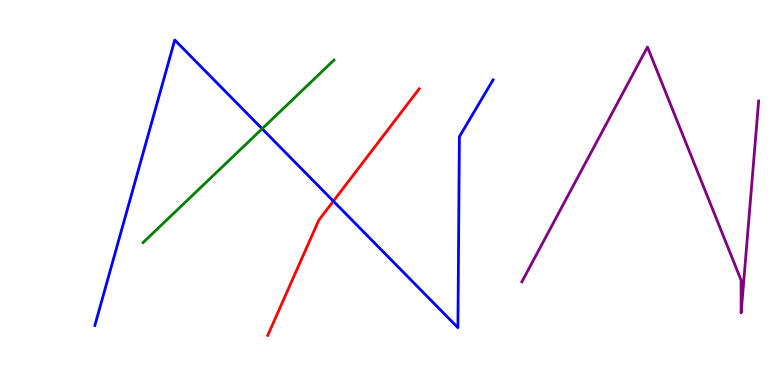[{'lines': ['blue', 'red'], 'intersections': [{'x': 4.3, 'y': 4.78}]}, {'lines': ['green', 'red'], 'intersections': []}, {'lines': ['purple', 'red'], 'intersections': []}, {'lines': ['blue', 'green'], 'intersections': [{'x': 3.38, 'y': 6.66}]}, {'lines': ['blue', 'purple'], 'intersections': []}, {'lines': ['green', 'purple'], 'intersections': []}]